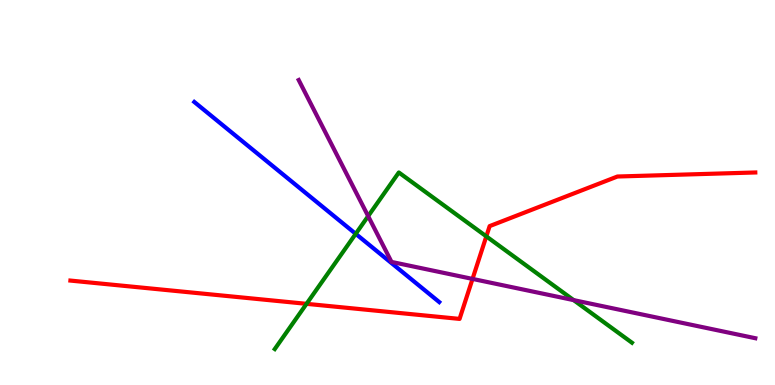[{'lines': ['blue', 'red'], 'intersections': []}, {'lines': ['green', 'red'], 'intersections': [{'x': 3.96, 'y': 2.11}, {'x': 6.28, 'y': 3.86}]}, {'lines': ['purple', 'red'], 'intersections': [{'x': 6.1, 'y': 2.76}]}, {'lines': ['blue', 'green'], 'intersections': [{'x': 4.59, 'y': 3.93}]}, {'lines': ['blue', 'purple'], 'intersections': []}, {'lines': ['green', 'purple'], 'intersections': [{'x': 4.75, 'y': 4.39}, {'x': 7.4, 'y': 2.2}]}]